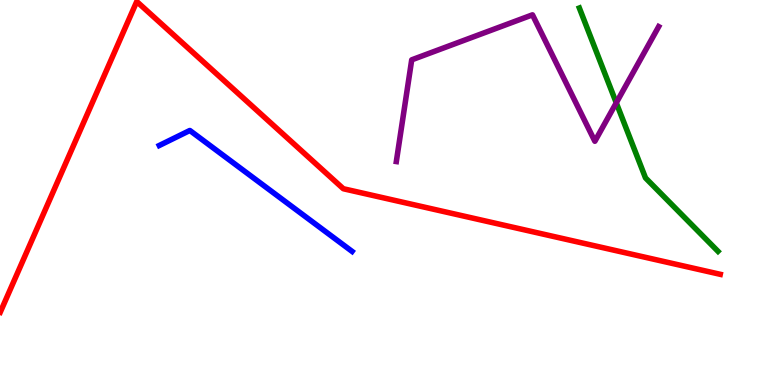[{'lines': ['blue', 'red'], 'intersections': []}, {'lines': ['green', 'red'], 'intersections': []}, {'lines': ['purple', 'red'], 'intersections': []}, {'lines': ['blue', 'green'], 'intersections': []}, {'lines': ['blue', 'purple'], 'intersections': []}, {'lines': ['green', 'purple'], 'intersections': [{'x': 7.95, 'y': 7.33}]}]